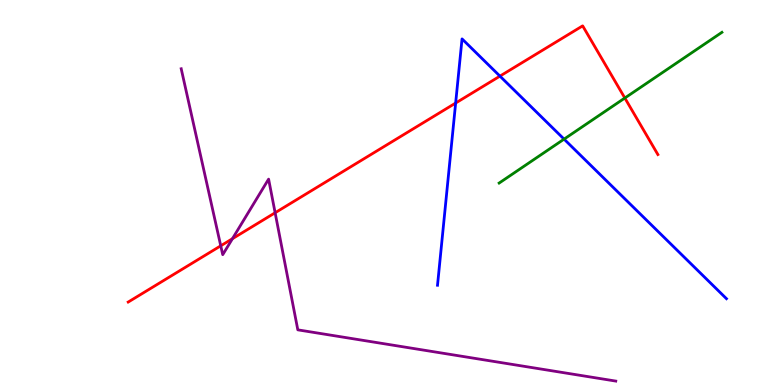[{'lines': ['blue', 'red'], 'intersections': [{'x': 5.88, 'y': 7.32}, {'x': 6.45, 'y': 8.02}]}, {'lines': ['green', 'red'], 'intersections': [{'x': 8.06, 'y': 7.45}]}, {'lines': ['purple', 'red'], 'intersections': [{'x': 2.85, 'y': 3.62}, {'x': 3.0, 'y': 3.8}, {'x': 3.55, 'y': 4.47}]}, {'lines': ['blue', 'green'], 'intersections': [{'x': 7.28, 'y': 6.39}]}, {'lines': ['blue', 'purple'], 'intersections': []}, {'lines': ['green', 'purple'], 'intersections': []}]